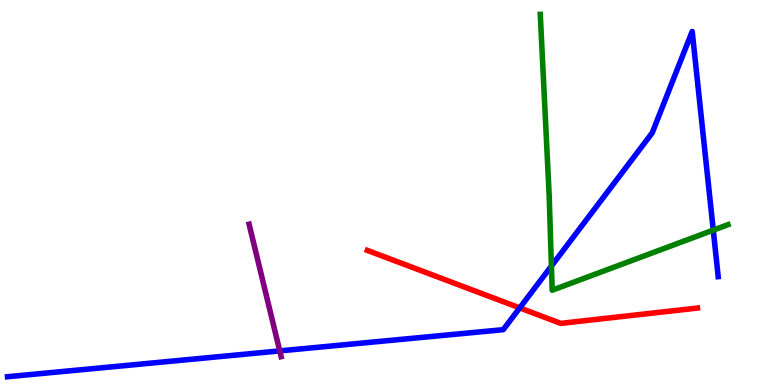[{'lines': ['blue', 'red'], 'intersections': [{'x': 6.71, 'y': 2.0}]}, {'lines': ['green', 'red'], 'intersections': []}, {'lines': ['purple', 'red'], 'intersections': []}, {'lines': ['blue', 'green'], 'intersections': [{'x': 7.12, 'y': 3.09}, {'x': 9.2, 'y': 4.02}]}, {'lines': ['blue', 'purple'], 'intersections': [{'x': 3.61, 'y': 0.886}]}, {'lines': ['green', 'purple'], 'intersections': []}]